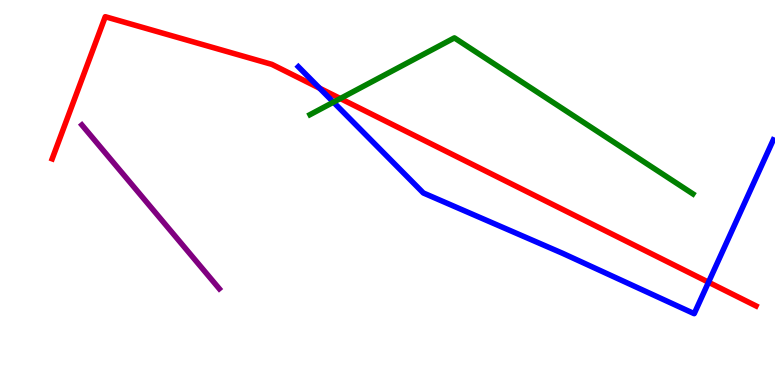[{'lines': ['blue', 'red'], 'intersections': [{'x': 4.12, 'y': 7.71}, {'x': 9.14, 'y': 2.67}]}, {'lines': ['green', 'red'], 'intersections': [{'x': 4.39, 'y': 7.44}]}, {'lines': ['purple', 'red'], 'intersections': []}, {'lines': ['blue', 'green'], 'intersections': [{'x': 4.3, 'y': 7.35}]}, {'lines': ['blue', 'purple'], 'intersections': []}, {'lines': ['green', 'purple'], 'intersections': []}]